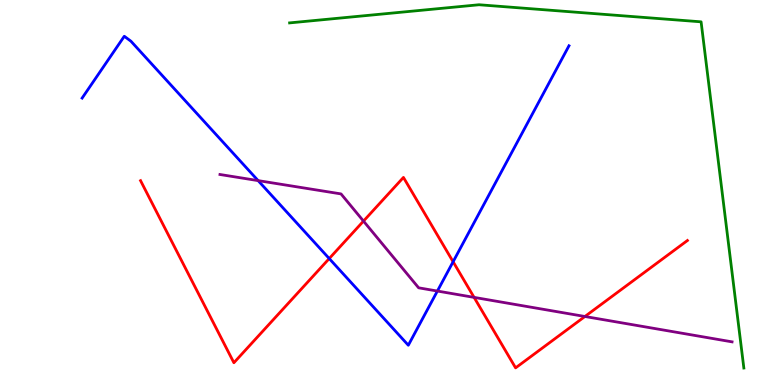[{'lines': ['blue', 'red'], 'intersections': [{'x': 4.25, 'y': 3.28}, {'x': 5.85, 'y': 3.2}]}, {'lines': ['green', 'red'], 'intersections': []}, {'lines': ['purple', 'red'], 'intersections': [{'x': 4.69, 'y': 4.26}, {'x': 6.12, 'y': 2.28}, {'x': 7.55, 'y': 1.78}]}, {'lines': ['blue', 'green'], 'intersections': []}, {'lines': ['blue', 'purple'], 'intersections': [{'x': 3.33, 'y': 5.31}, {'x': 5.64, 'y': 2.44}]}, {'lines': ['green', 'purple'], 'intersections': []}]